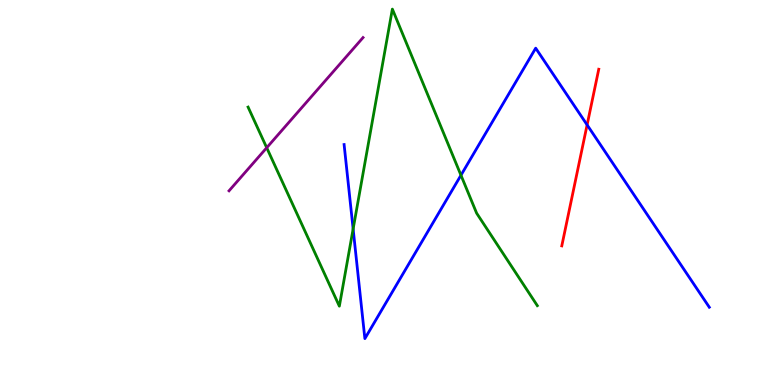[{'lines': ['blue', 'red'], 'intersections': [{'x': 7.58, 'y': 6.76}]}, {'lines': ['green', 'red'], 'intersections': []}, {'lines': ['purple', 'red'], 'intersections': []}, {'lines': ['blue', 'green'], 'intersections': [{'x': 4.56, 'y': 4.05}, {'x': 5.95, 'y': 5.45}]}, {'lines': ['blue', 'purple'], 'intersections': []}, {'lines': ['green', 'purple'], 'intersections': [{'x': 3.44, 'y': 6.16}]}]